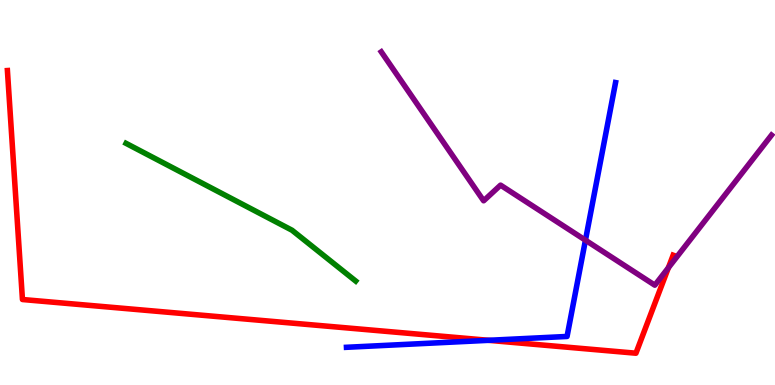[{'lines': ['blue', 'red'], 'intersections': [{'x': 6.3, 'y': 1.16}]}, {'lines': ['green', 'red'], 'intersections': []}, {'lines': ['purple', 'red'], 'intersections': [{'x': 8.62, 'y': 3.05}]}, {'lines': ['blue', 'green'], 'intersections': []}, {'lines': ['blue', 'purple'], 'intersections': [{'x': 7.55, 'y': 3.76}]}, {'lines': ['green', 'purple'], 'intersections': []}]